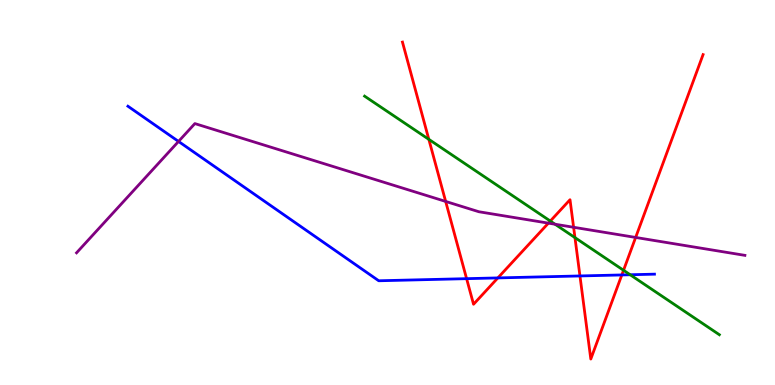[{'lines': ['blue', 'red'], 'intersections': [{'x': 6.02, 'y': 2.76}, {'x': 6.42, 'y': 2.78}, {'x': 7.48, 'y': 2.83}, {'x': 8.02, 'y': 2.86}]}, {'lines': ['green', 'red'], 'intersections': [{'x': 5.53, 'y': 6.38}, {'x': 7.1, 'y': 4.26}, {'x': 7.42, 'y': 3.83}, {'x': 8.05, 'y': 2.98}]}, {'lines': ['purple', 'red'], 'intersections': [{'x': 5.75, 'y': 4.77}, {'x': 7.08, 'y': 4.2}, {'x': 7.4, 'y': 4.1}, {'x': 8.2, 'y': 3.83}]}, {'lines': ['blue', 'green'], 'intersections': [{'x': 8.13, 'y': 2.86}]}, {'lines': ['blue', 'purple'], 'intersections': [{'x': 2.3, 'y': 6.33}]}, {'lines': ['green', 'purple'], 'intersections': [{'x': 7.16, 'y': 4.18}]}]